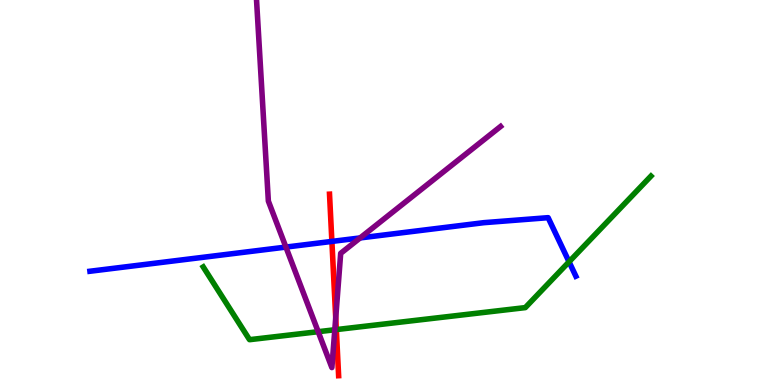[{'lines': ['blue', 'red'], 'intersections': [{'x': 4.28, 'y': 3.73}]}, {'lines': ['green', 'red'], 'intersections': [{'x': 4.34, 'y': 1.44}]}, {'lines': ['purple', 'red'], 'intersections': [{'x': 4.33, 'y': 1.75}]}, {'lines': ['blue', 'green'], 'intersections': [{'x': 7.34, 'y': 3.2}]}, {'lines': ['blue', 'purple'], 'intersections': [{'x': 3.69, 'y': 3.58}, {'x': 4.65, 'y': 3.82}]}, {'lines': ['green', 'purple'], 'intersections': [{'x': 4.11, 'y': 1.38}, {'x': 4.32, 'y': 1.43}]}]